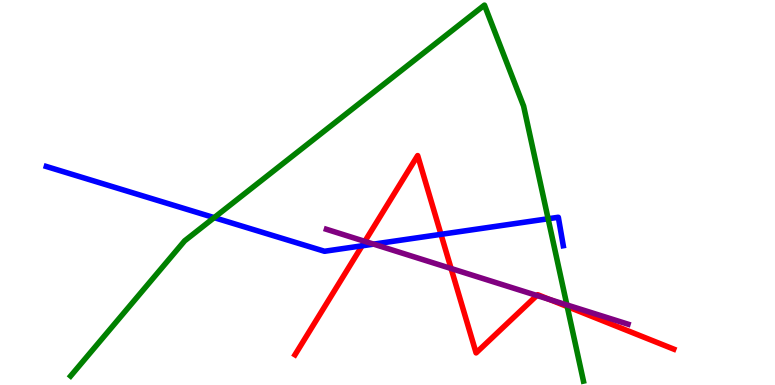[{'lines': ['blue', 'red'], 'intersections': [{'x': 4.67, 'y': 3.62}, {'x': 5.69, 'y': 3.91}]}, {'lines': ['green', 'red'], 'intersections': [{'x': 7.32, 'y': 2.04}]}, {'lines': ['purple', 'red'], 'intersections': [{'x': 4.71, 'y': 3.73}, {'x': 5.82, 'y': 3.03}, {'x': 6.93, 'y': 2.33}, {'x': 7.09, 'y': 2.22}]}, {'lines': ['blue', 'green'], 'intersections': [{'x': 2.76, 'y': 4.35}, {'x': 7.07, 'y': 4.32}]}, {'lines': ['blue', 'purple'], 'intersections': [{'x': 4.82, 'y': 3.66}]}, {'lines': ['green', 'purple'], 'intersections': [{'x': 7.31, 'y': 2.08}]}]